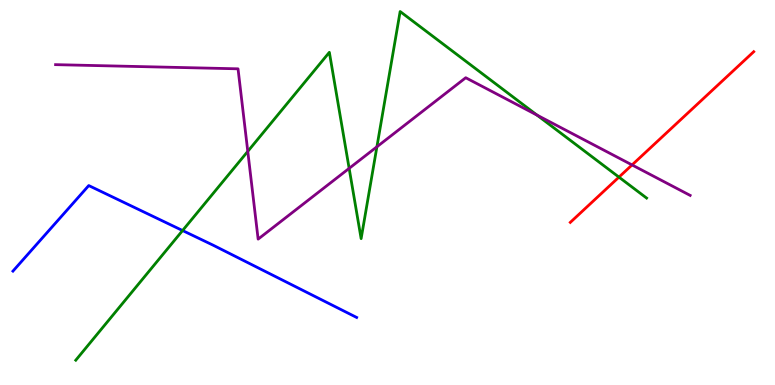[{'lines': ['blue', 'red'], 'intersections': []}, {'lines': ['green', 'red'], 'intersections': [{'x': 7.99, 'y': 5.4}]}, {'lines': ['purple', 'red'], 'intersections': [{'x': 8.16, 'y': 5.72}]}, {'lines': ['blue', 'green'], 'intersections': [{'x': 2.36, 'y': 4.01}]}, {'lines': ['blue', 'purple'], 'intersections': []}, {'lines': ['green', 'purple'], 'intersections': [{'x': 3.2, 'y': 6.07}, {'x': 4.51, 'y': 5.63}, {'x': 4.86, 'y': 6.19}, {'x': 6.93, 'y': 7.01}]}]